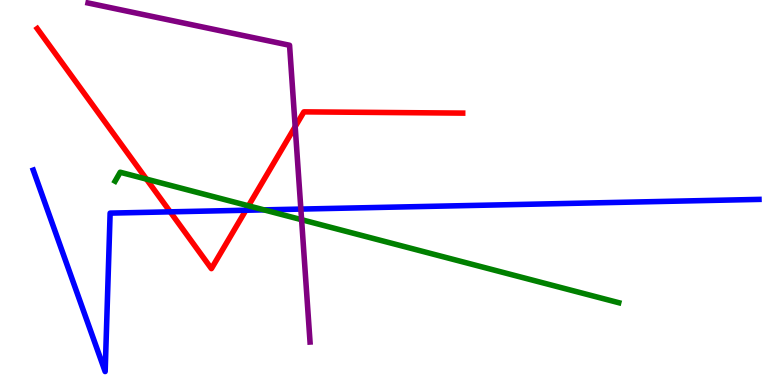[{'lines': ['blue', 'red'], 'intersections': [{'x': 2.2, 'y': 4.5}, {'x': 3.17, 'y': 4.54}]}, {'lines': ['green', 'red'], 'intersections': [{'x': 1.89, 'y': 5.35}, {'x': 3.21, 'y': 4.65}]}, {'lines': ['purple', 'red'], 'intersections': [{'x': 3.81, 'y': 6.71}]}, {'lines': ['blue', 'green'], 'intersections': [{'x': 3.41, 'y': 4.55}]}, {'lines': ['blue', 'purple'], 'intersections': [{'x': 3.88, 'y': 4.57}]}, {'lines': ['green', 'purple'], 'intersections': [{'x': 3.89, 'y': 4.29}]}]